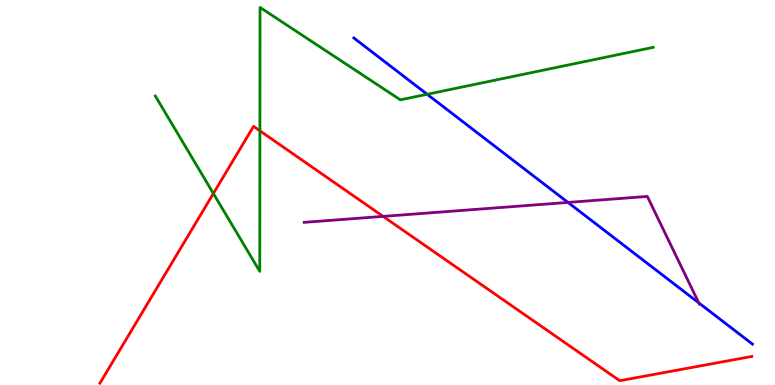[{'lines': ['blue', 'red'], 'intersections': []}, {'lines': ['green', 'red'], 'intersections': [{'x': 2.75, 'y': 4.97}, {'x': 3.35, 'y': 6.6}]}, {'lines': ['purple', 'red'], 'intersections': [{'x': 4.94, 'y': 4.38}]}, {'lines': ['blue', 'green'], 'intersections': [{'x': 5.51, 'y': 7.55}]}, {'lines': ['blue', 'purple'], 'intersections': [{'x': 7.33, 'y': 4.74}, {'x': 9.02, 'y': 2.13}]}, {'lines': ['green', 'purple'], 'intersections': []}]